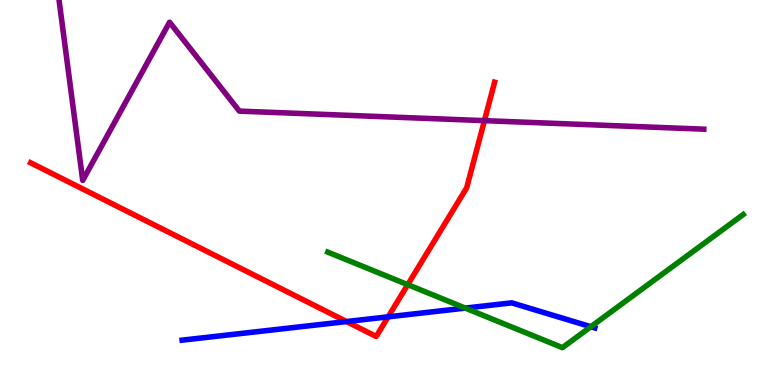[{'lines': ['blue', 'red'], 'intersections': [{'x': 4.47, 'y': 1.65}, {'x': 5.01, 'y': 1.77}]}, {'lines': ['green', 'red'], 'intersections': [{'x': 5.26, 'y': 2.61}]}, {'lines': ['purple', 'red'], 'intersections': [{'x': 6.25, 'y': 6.87}]}, {'lines': ['blue', 'green'], 'intersections': [{'x': 6.0, 'y': 2.0}, {'x': 7.62, 'y': 1.51}]}, {'lines': ['blue', 'purple'], 'intersections': []}, {'lines': ['green', 'purple'], 'intersections': []}]